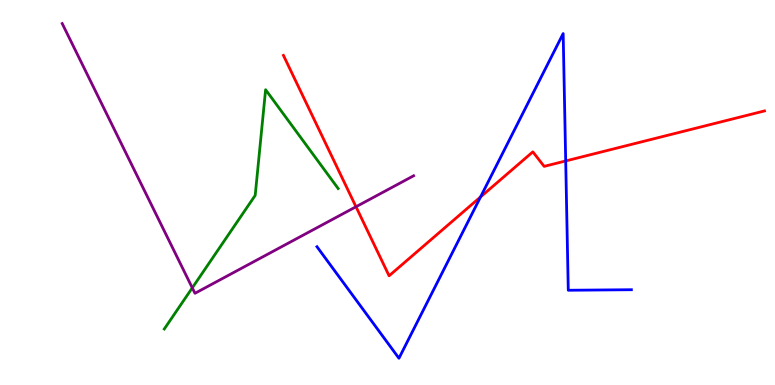[{'lines': ['blue', 'red'], 'intersections': [{'x': 6.2, 'y': 4.88}, {'x': 7.3, 'y': 5.82}]}, {'lines': ['green', 'red'], 'intersections': []}, {'lines': ['purple', 'red'], 'intersections': [{'x': 4.59, 'y': 4.63}]}, {'lines': ['blue', 'green'], 'intersections': []}, {'lines': ['blue', 'purple'], 'intersections': []}, {'lines': ['green', 'purple'], 'intersections': [{'x': 2.48, 'y': 2.52}]}]